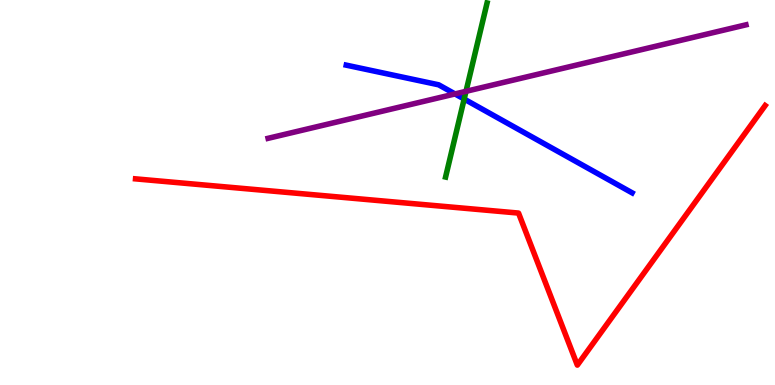[{'lines': ['blue', 'red'], 'intersections': []}, {'lines': ['green', 'red'], 'intersections': []}, {'lines': ['purple', 'red'], 'intersections': []}, {'lines': ['blue', 'green'], 'intersections': [{'x': 5.99, 'y': 7.43}]}, {'lines': ['blue', 'purple'], 'intersections': [{'x': 5.87, 'y': 7.56}]}, {'lines': ['green', 'purple'], 'intersections': [{'x': 6.01, 'y': 7.63}]}]